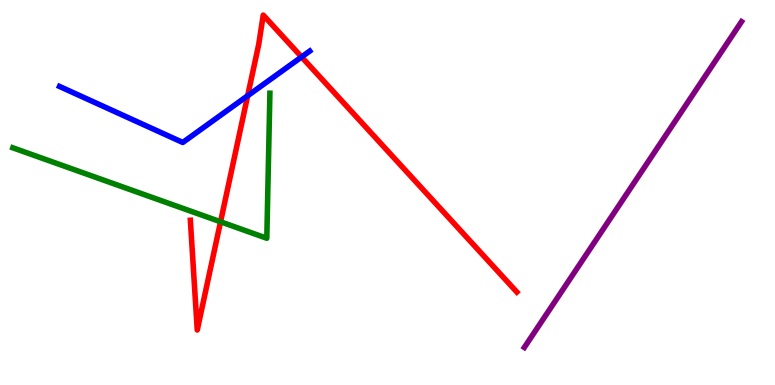[{'lines': ['blue', 'red'], 'intersections': [{'x': 3.2, 'y': 7.51}, {'x': 3.89, 'y': 8.52}]}, {'lines': ['green', 'red'], 'intersections': [{'x': 2.85, 'y': 4.24}]}, {'lines': ['purple', 'red'], 'intersections': []}, {'lines': ['blue', 'green'], 'intersections': []}, {'lines': ['blue', 'purple'], 'intersections': []}, {'lines': ['green', 'purple'], 'intersections': []}]